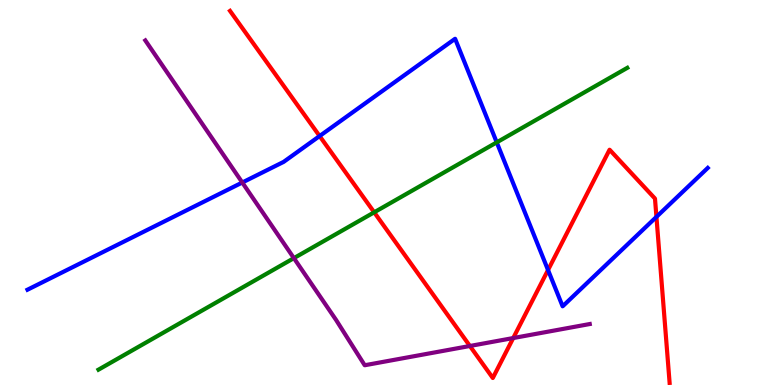[{'lines': ['blue', 'red'], 'intersections': [{'x': 4.12, 'y': 6.47}, {'x': 7.07, 'y': 2.99}, {'x': 8.47, 'y': 4.37}]}, {'lines': ['green', 'red'], 'intersections': [{'x': 4.83, 'y': 4.49}]}, {'lines': ['purple', 'red'], 'intersections': [{'x': 6.06, 'y': 1.01}, {'x': 6.62, 'y': 1.22}]}, {'lines': ['blue', 'green'], 'intersections': [{'x': 6.41, 'y': 6.3}]}, {'lines': ['blue', 'purple'], 'intersections': [{'x': 3.13, 'y': 5.26}]}, {'lines': ['green', 'purple'], 'intersections': [{'x': 3.79, 'y': 3.3}]}]